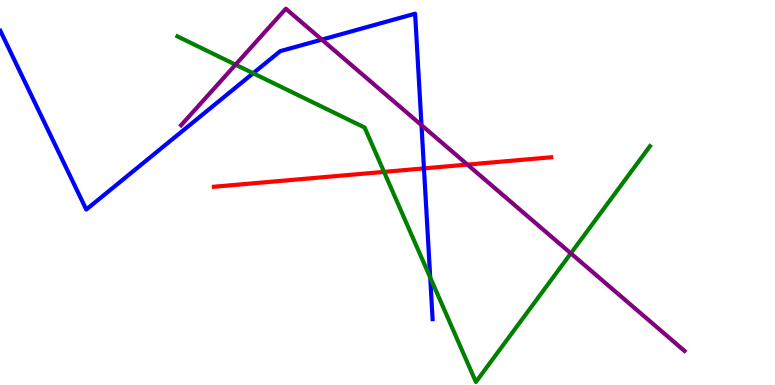[{'lines': ['blue', 'red'], 'intersections': [{'x': 5.47, 'y': 5.63}]}, {'lines': ['green', 'red'], 'intersections': [{'x': 4.96, 'y': 5.54}]}, {'lines': ['purple', 'red'], 'intersections': [{'x': 6.03, 'y': 5.72}]}, {'lines': ['blue', 'green'], 'intersections': [{'x': 3.27, 'y': 8.1}, {'x': 5.55, 'y': 2.79}]}, {'lines': ['blue', 'purple'], 'intersections': [{'x': 4.15, 'y': 8.97}, {'x': 5.44, 'y': 6.75}]}, {'lines': ['green', 'purple'], 'intersections': [{'x': 3.04, 'y': 8.32}, {'x': 7.37, 'y': 3.42}]}]